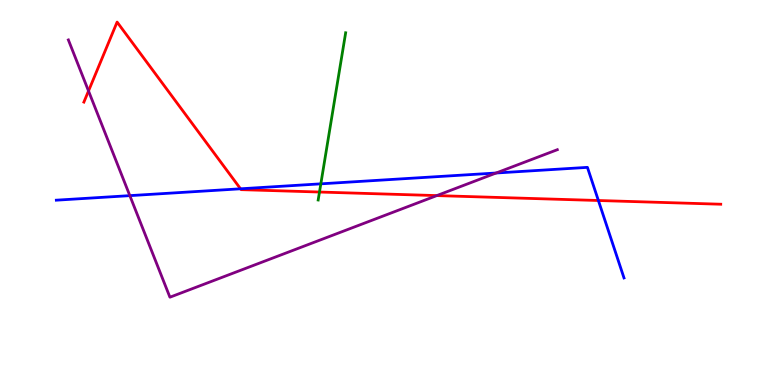[{'lines': ['blue', 'red'], 'intersections': [{'x': 3.1, 'y': 5.1}, {'x': 7.72, 'y': 4.79}]}, {'lines': ['green', 'red'], 'intersections': [{'x': 4.12, 'y': 5.01}]}, {'lines': ['purple', 'red'], 'intersections': [{'x': 1.14, 'y': 7.64}, {'x': 5.64, 'y': 4.92}]}, {'lines': ['blue', 'green'], 'intersections': [{'x': 4.14, 'y': 5.23}]}, {'lines': ['blue', 'purple'], 'intersections': [{'x': 1.68, 'y': 4.92}, {'x': 6.4, 'y': 5.51}]}, {'lines': ['green', 'purple'], 'intersections': []}]